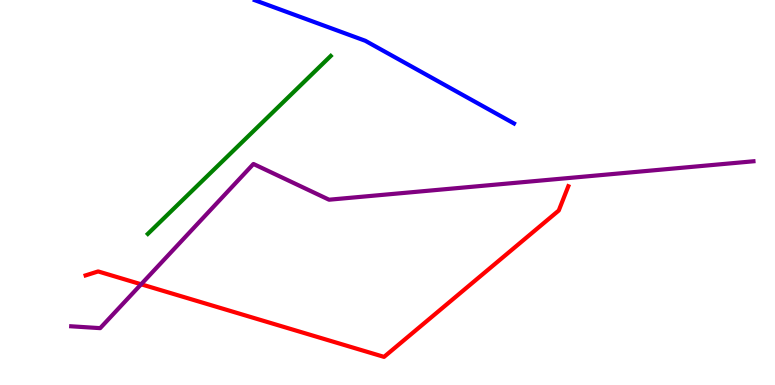[{'lines': ['blue', 'red'], 'intersections': []}, {'lines': ['green', 'red'], 'intersections': []}, {'lines': ['purple', 'red'], 'intersections': [{'x': 1.82, 'y': 2.62}]}, {'lines': ['blue', 'green'], 'intersections': []}, {'lines': ['blue', 'purple'], 'intersections': []}, {'lines': ['green', 'purple'], 'intersections': []}]